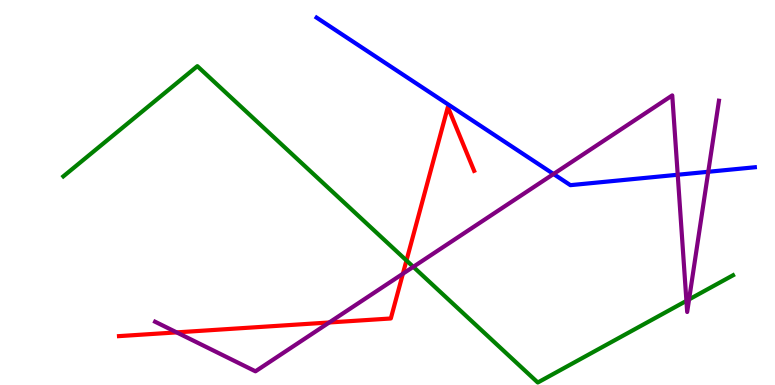[{'lines': ['blue', 'red'], 'intersections': []}, {'lines': ['green', 'red'], 'intersections': [{'x': 5.24, 'y': 3.23}]}, {'lines': ['purple', 'red'], 'intersections': [{'x': 2.28, 'y': 1.37}, {'x': 4.25, 'y': 1.62}, {'x': 5.2, 'y': 2.89}]}, {'lines': ['blue', 'green'], 'intersections': []}, {'lines': ['blue', 'purple'], 'intersections': [{'x': 7.14, 'y': 5.48}, {'x': 8.74, 'y': 5.46}, {'x': 9.14, 'y': 5.54}]}, {'lines': ['green', 'purple'], 'intersections': [{'x': 5.33, 'y': 3.07}, {'x': 8.86, 'y': 2.19}, {'x': 8.89, 'y': 2.22}]}]